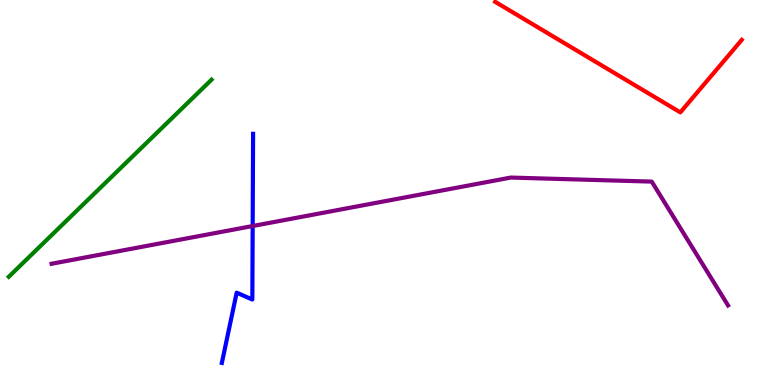[{'lines': ['blue', 'red'], 'intersections': []}, {'lines': ['green', 'red'], 'intersections': []}, {'lines': ['purple', 'red'], 'intersections': []}, {'lines': ['blue', 'green'], 'intersections': []}, {'lines': ['blue', 'purple'], 'intersections': [{'x': 3.26, 'y': 4.13}]}, {'lines': ['green', 'purple'], 'intersections': []}]